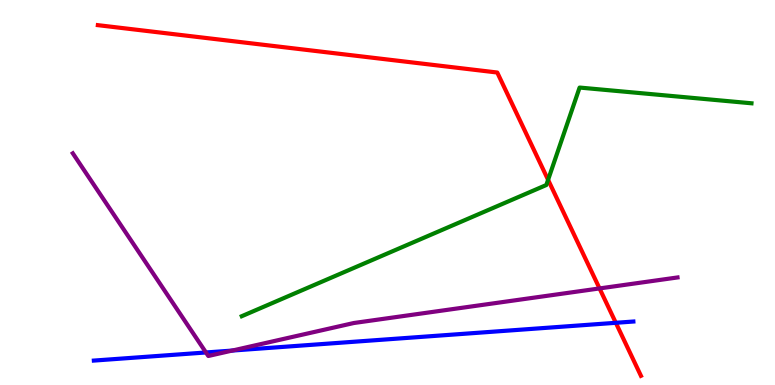[{'lines': ['blue', 'red'], 'intersections': [{'x': 7.95, 'y': 1.62}]}, {'lines': ['green', 'red'], 'intersections': [{'x': 7.07, 'y': 5.33}]}, {'lines': ['purple', 'red'], 'intersections': [{'x': 7.74, 'y': 2.51}]}, {'lines': ['blue', 'green'], 'intersections': []}, {'lines': ['blue', 'purple'], 'intersections': [{'x': 2.66, 'y': 0.845}, {'x': 3.0, 'y': 0.894}]}, {'lines': ['green', 'purple'], 'intersections': []}]